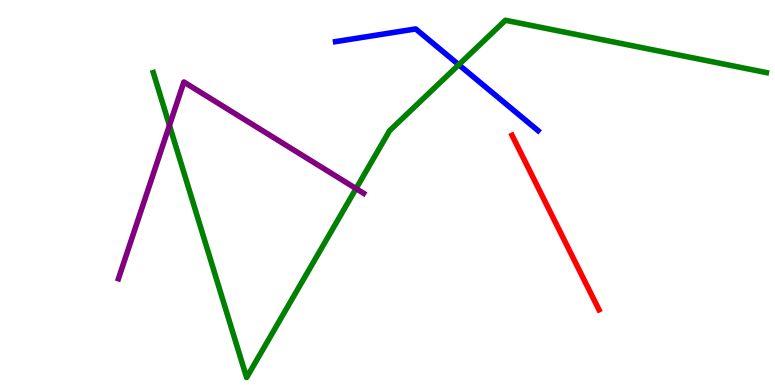[{'lines': ['blue', 'red'], 'intersections': []}, {'lines': ['green', 'red'], 'intersections': []}, {'lines': ['purple', 'red'], 'intersections': []}, {'lines': ['blue', 'green'], 'intersections': [{'x': 5.92, 'y': 8.32}]}, {'lines': ['blue', 'purple'], 'intersections': []}, {'lines': ['green', 'purple'], 'intersections': [{'x': 2.19, 'y': 6.74}, {'x': 4.59, 'y': 5.1}]}]